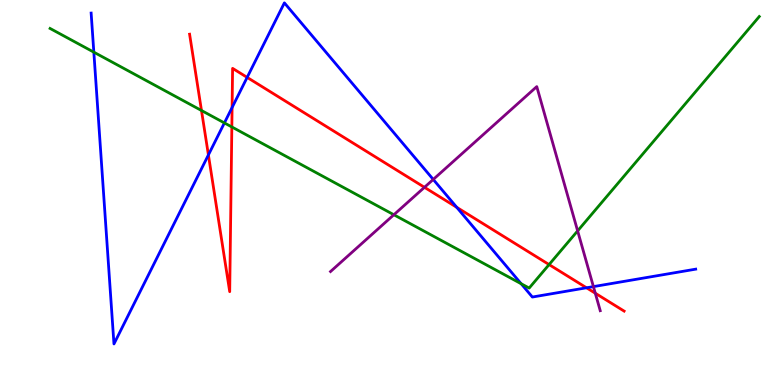[{'lines': ['blue', 'red'], 'intersections': [{'x': 2.69, 'y': 5.98}, {'x': 2.99, 'y': 7.21}, {'x': 3.19, 'y': 7.99}, {'x': 5.89, 'y': 4.61}, {'x': 7.57, 'y': 2.53}]}, {'lines': ['green', 'red'], 'intersections': [{'x': 2.6, 'y': 7.13}, {'x': 2.99, 'y': 6.7}, {'x': 7.08, 'y': 3.13}]}, {'lines': ['purple', 'red'], 'intersections': [{'x': 5.48, 'y': 5.13}, {'x': 7.68, 'y': 2.38}]}, {'lines': ['blue', 'green'], 'intersections': [{'x': 1.21, 'y': 8.64}, {'x': 2.9, 'y': 6.81}, {'x': 6.72, 'y': 2.63}]}, {'lines': ['blue', 'purple'], 'intersections': [{'x': 5.59, 'y': 5.34}, {'x': 7.66, 'y': 2.56}]}, {'lines': ['green', 'purple'], 'intersections': [{'x': 5.08, 'y': 4.42}, {'x': 7.45, 'y': 4.0}]}]